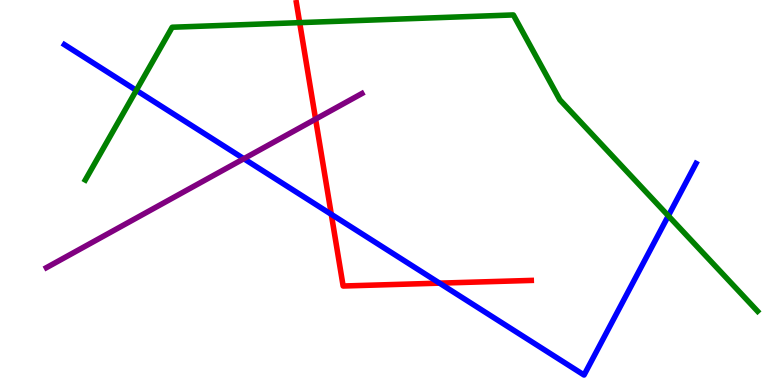[{'lines': ['blue', 'red'], 'intersections': [{'x': 4.27, 'y': 4.43}, {'x': 5.67, 'y': 2.65}]}, {'lines': ['green', 'red'], 'intersections': [{'x': 3.87, 'y': 9.41}]}, {'lines': ['purple', 'red'], 'intersections': [{'x': 4.07, 'y': 6.91}]}, {'lines': ['blue', 'green'], 'intersections': [{'x': 1.76, 'y': 7.65}, {'x': 8.62, 'y': 4.39}]}, {'lines': ['blue', 'purple'], 'intersections': [{'x': 3.15, 'y': 5.88}]}, {'lines': ['green', 'purple'], 'intersections': []}]